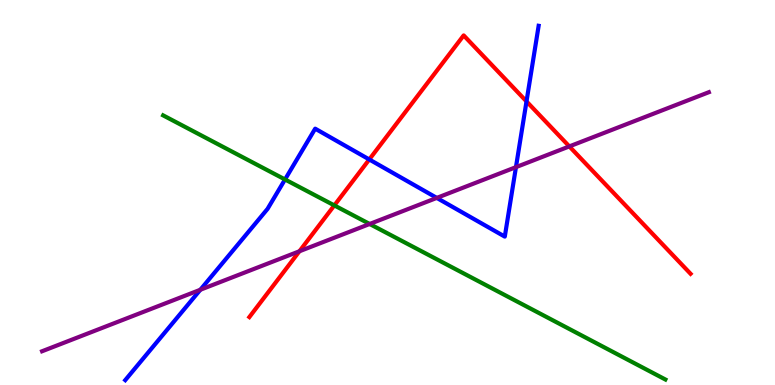[{'lines': ['blue', 'red'], 'intersections': [{'x': 4.76, 'y': 5.86}, {'x': 6.79, 'y': 7.37}]}, {'lines': ['green', 'red'], 'intersections': [{'x': 4.31, 'y': 4.66}]}, {'lines': ['purple', 'red'], 'intersections': [{'x': 3.86, 'y': 3.47}, {'x': 7.35, 'y': 6.2}]}, {'lines': ['blue', 'green'], 'intersections': [{'x': 3.68, 'y': 5.34}]}, {'lines': ['blue', 'purple'], 'intersections': [{'x': 2.59, 'y': 2.47}, {'x': 5.64, 'y': 4.86}, {'x': 6.66, 'y': 5.66}]}, {'lines': ['green', 'purple'], 'intersections': [{'x': 4.77, 'y': 4.18}]}]